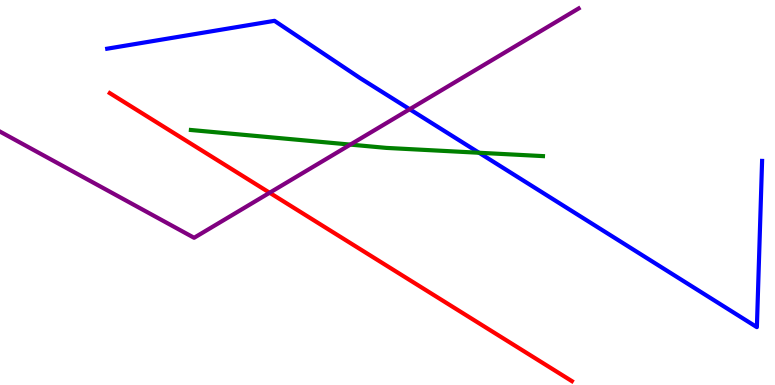[{'lines': ['blue', 'red'], 'intersections': []}, {'lines': ['green', 'red'], 'intersections': []}, {'lines': ['purple', 'red'], 'intersections': [{'x': 3.48, 'y': 4.99}]}, {'lines': ['blue', 'green'], 'intersections': [{'x': 6.18, 'y': 6.03}]}, {'lines': ['blue', 'purple'], 'intersections': [{'x': 5.29, 'y': 7.16}]}, {'lines': ['green', 'purple'], 'intersections': [{'x': 4.52, 'y': 6.24}]}]